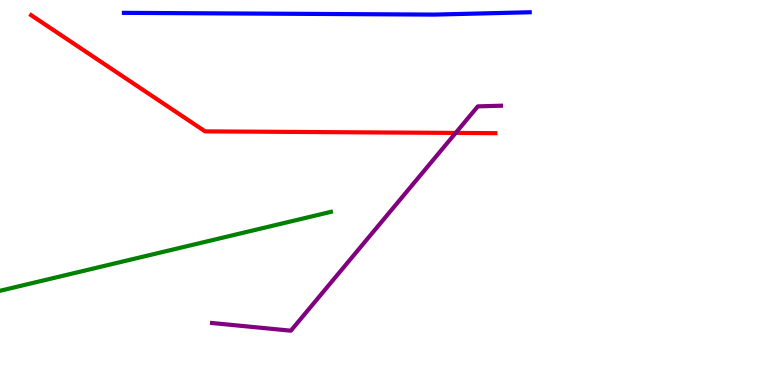[{'lines': ['blue', 'red'], 'intersections': []}, {'lines': ['green', 'red'], 'intersections': []}, {'lines': ['purple', 'red'], 'intersections': [{'x': 5.88, 'y': 6.55}]}, {'lines': ['blue', 'green'], 'intersections': []}, {'lines': ['blue', 'purple'], 'intersections': []}, {'lines': ['green', 'purple'], 'intersections': []}]